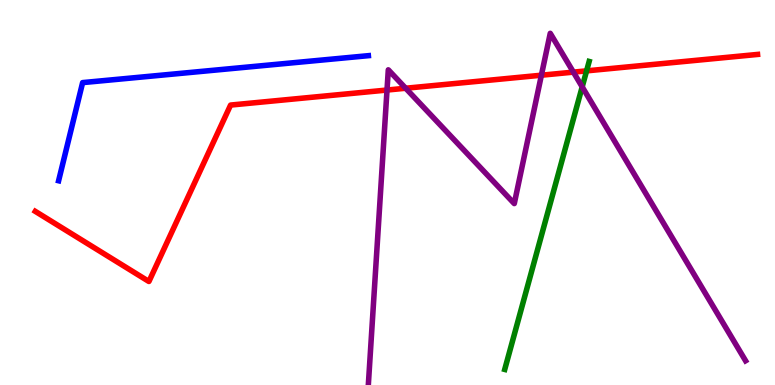[{'lines': ['blue', 'red'], 'intersections': []}, {'lines': ['green', 'red'], 'intersections': [{'x': 7.57, 'y': 8.16}]}, {'lines': ['purple', 'red'], 'intersections': [{'x': 4.99, 'y': 7.66}, {'x': 5.23, 'y': 7.71}, {'x': 6.99, 'y': 8.05}, {'x': 7.4, 'y': 8.13}]}, {'lines': ['blue', 'green'], 'intersections': []}, {'lines': ['blue', 'purple'], 'intersections': []}, {'lines': ['green', 'purple'], 'intersections': [{'x': 7.51, 'y': 7.74}]}]